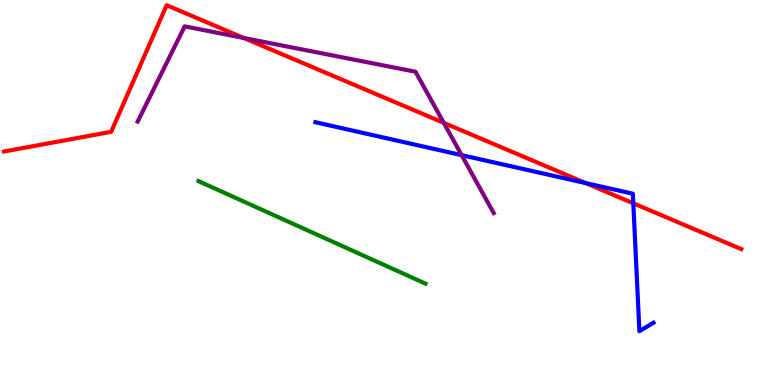[{'lines': ['blue', 'red'], 'intersections': [{'x': 7.56, 'y': 5.24}, {'x': 8.17, 'y': 4.72}]}, {'lines': ['green', 'red'], 'intersections': []}, {'lines': ['purple', 'red'], 'intersections': [{'x': 3.15, 'y': 9.01}, {'x': 5.73, 'y': 6.81}]}, {'lines': ['blue', 'green'], 'intersections': []}, {'lines': ['blue', 'purple'], 'intersections': [{'x': 5.96, 'y': 5.97}]}, {'lines': ['green', 'purple'], 'intersections': []}]